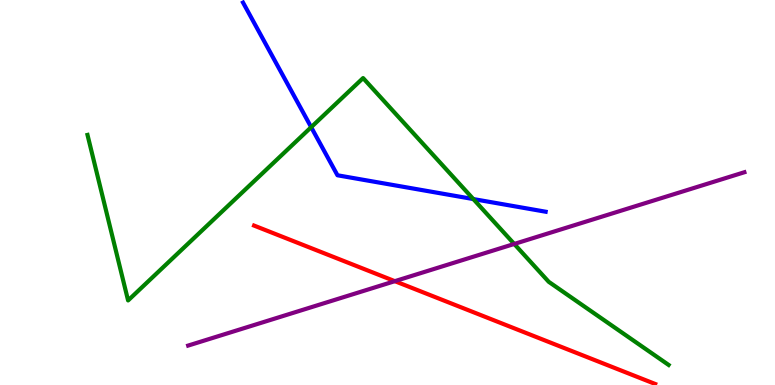[{'lines': ['blue', 'red'], 'intersections': []}, {'lines': ['green', 'red'], 'intersections': []}, {'lines': ['purple', 'red'], 'intersections': [{'x': 5.09, 'y': 2.7}]}, {'lines': ['blue', 'green'], 'intersections': [{'x': 4.02, 'y': 6.7}, {'x': 6.11, 'y': 4.83}]}, {'lines': ['blue', 'purple'], 'intersections': []}, {'lines': ['green', 'purple'], 'intersections': [{'x': 6.64, 'y': 3.66}]}]